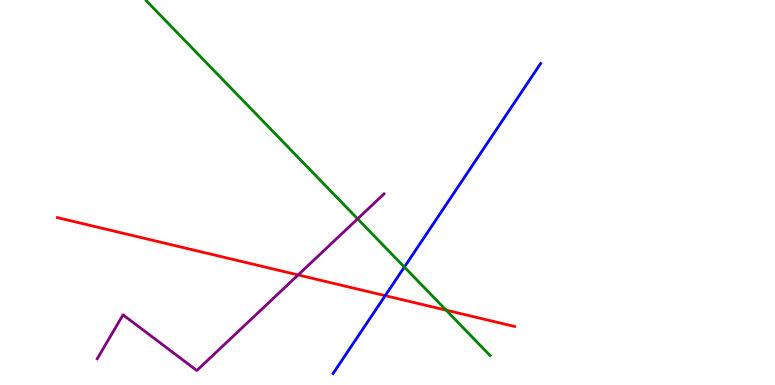[{'lines': ['blue', 'red'], 'intersections': [{'x': 4.97, 'y': 2.32}]}, {'lines': ['green', 'red'], 'intersections': [{'x': 5.76, 'y': 1.94}]}, {'lines': ['purple', 'red'], 'intersections': [{'x': 3.85, 'y': 2.86}]}, {'lines': ['blue', 'green'], 'intersections': [{'x': 5.22, 'y': 3.06}]}, {'lines': ['blue', 'purple'], 'intersections': []}, {'lines': ['green', 'purple'], 'intersections': [{'x': 4.61, 'y': 4.32}]}]